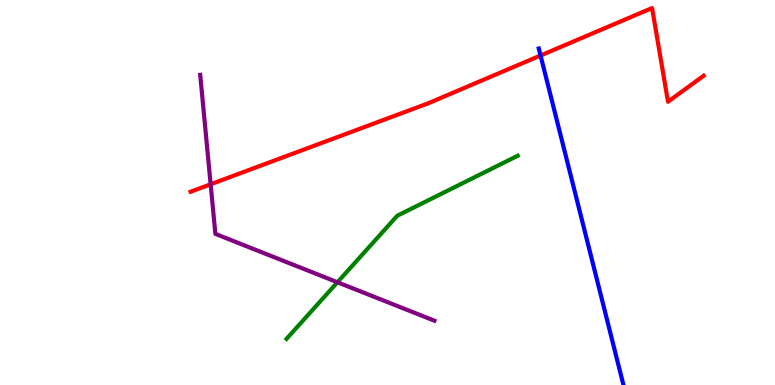[{'lines': ['blue', 'red'], 'intersections': [{'x': 6.97, 'y': 8.56}]}, {'lines': ['green', 'red'], 'intersections': []}, {'lines': ['purple', 'red'], 'intersections': [{'x': 2.72, 'y': 5.21}]}, {'lines': ['blue', 'green'], 'intersections': []}, {'lines': ['blue', 'purple'], 'intersections': []}, {'lines': ['green', 'purple'], 'intersections': [{'x': 4.35, 'y': 2.67}]}]